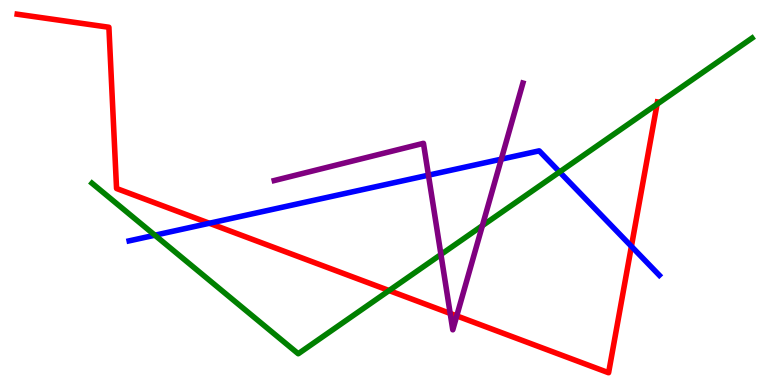[{'lines': ['blue', 'red'], 'intersections': [{'x': 2.7, 'y': 4.2}, {'x': 8.15, 'y': 3.6}]}, {'lines': ['green', 'red'], 'intersections': [{'x': 5.02, 'y': 2.45}, {'x': 8.48, 'y': 7.29}]}, {'lines': ['purple', 'red'], 'intersections': [{'x': 5.81, 'y': 1.86}, {'x': 5.89, 'y': 1.8}]}, {'lines': ['blue', 'green'], 'intersections': [{'x': 2.0, 'y': 3.89}, {'x': 7.22, 'y': 5.53}]}, {'lines': ['blue', 'purple'], 'intersections': [{'x': 5.53, 'y': 5.45}, {'x': 6.47, 'y': 5.87}]}, {'lines': ['green', 'purple'], 'intersections': [{'x': 5.69, 'y': 3.39}, {'x': 6.22, 'y': 4.14}]}]